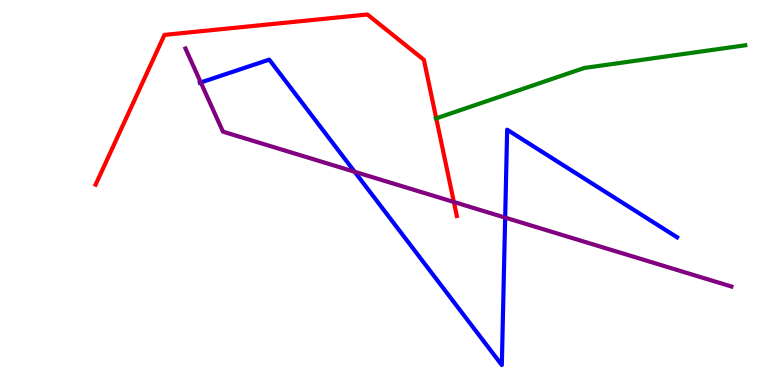[{'lines': ['blue', 'red'], 'intersections': []}, {'lines': ['green', 'red'], 'intersections': [{'x': 5.63, 'y': 6.93}]}, {'lines': ['purple', 'red'], 'intersections': [{'x': 5.86, 'y': 4.75}]}, {'lines': ['blue', 'green'], 'intersections': []}, {'lines': ['blue', 'purple'], 'intersections': [{'x': 2.59, 'y': 7.86}, {'x': 4.58, 'y': 5.54}, {'x': 6.52, 'y': 4.35}]}, {'lines': ['green', 'purple'], 'intersections': []}]